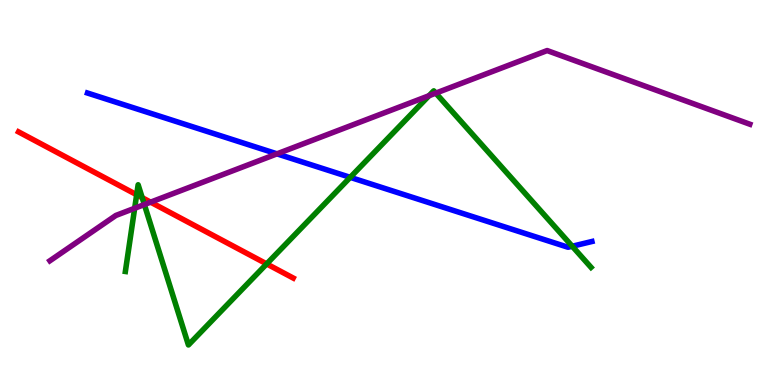[{'lines': ['blue', 'red'], 'intersections': []}, {'lines': ['green', 'red'], 'intersections': [{'x': 1.76, 'y': 4.94}, {'x': 1.83, 'y': 4.87}, {'x': 3.44, 'y': 3.15}]}, {'lines': ['purple', 'red'], 'intersections': [{'x': 1.94, 'y': 4.75}]}, {'lines': ['blue', 'green'], 'intersections': [{'x': 4.52, 'y': 5.39}, {'x': 7.38, 'y': 3.6}]}, {'lines': ['blue', 'purple'], 'intersections': [{'x': 3.57, 'y': 6.0}]}, {'lines': ['green', 'purple'], 'intersections': [{'x': 1.74, 'y': 4.59}, {'x': 1.86, 'y': 4.69}, {'x': 5.54, 'y': 7.51}, {'x': 5.62, 'y': 7.58}]}]